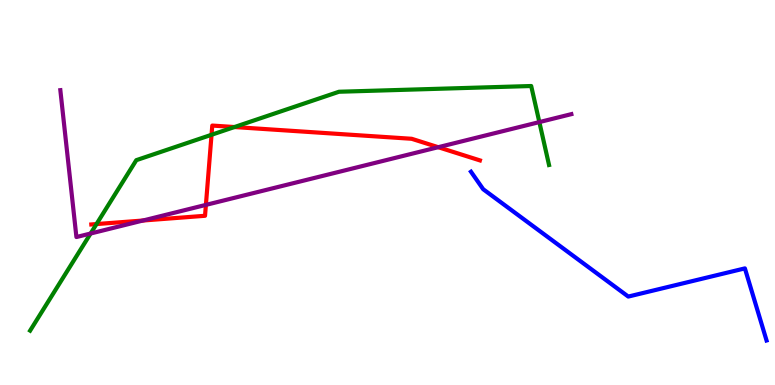[{'lines': ['blue', 'red'], 'intersections': []}, {'lines': ['green', 'red'], 'intersections': [{'x': 1.25, 'y': 4.18}, {'x': 2.73, 'y': 6.5}, {'x': 3.03, 'y': 6.7}]}, {'lines': ['purple', 'red'], 'intersections': [{'x': 1.84, 'y': 4.27}, {'x': 2.66, 'y': 4.68}, {'x': 5.65, 'y': 6.18}]}, {'lines': ['blue', 'green'], 'intersections': []}, {'lines': ['blue', 'purple'], 'intersections': []}, {'lines': ['green', 'purple'], 'intersections': [{'x': 1.17, 'y': 3.93}, {'x': 6.96, 'y': 6.83}]}]